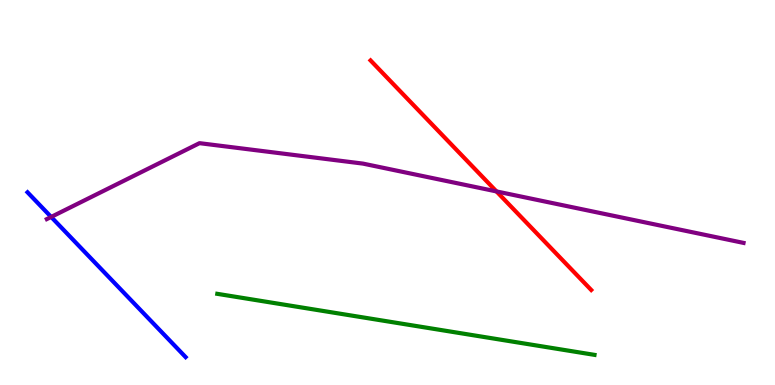[{'lines': ['blue', 'red'], 'intersections': []}, {'lines': ['green', 'red'], 'intersections': []}, {'lines': ['purple', 'red'], 'intersections': [{'x': 6.41, 'y': 5.03}]}, {'lines': ['blue', 'green'], 'intersections': []}, {'lines': ['blue', 'purple'], 'intersections': [{'x': 0.66, 'y': 4.37}]}, {'lines': ['green', 'purple'], 'intersections': []}]